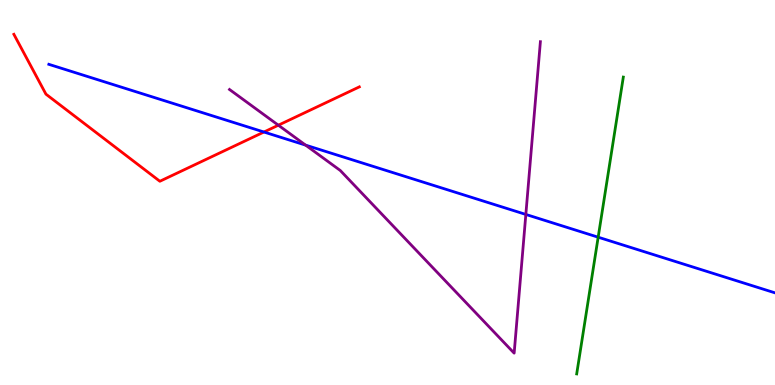[{'lines': ['blue', 'red'], 'intersections': [{'x': 3.41, 'y': 6.57}]}, {'lines': ['green', 'red'], 'intersections': []}, {'lines': ['purple', 'red'], 'intersections': [{'x': 3.59, 'y': 6.75}]}, {'lines': ['blue', 'green'], 'intersections': [{'x': 7.72, 'y': 3.84}]}, {'lines': ['blue', 'purple'], 'intersections': [{'x': 3.94, 'y': 6.23}, {'x': 6.79, 'y': 4.43}]}, {'lines': ['green', 'purple'], 'intersections': []}]